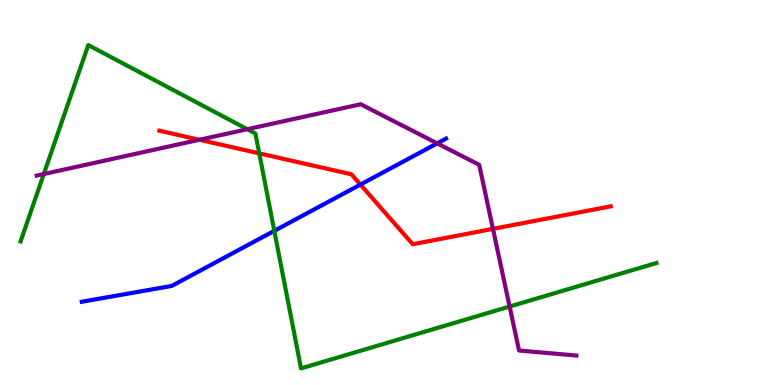[{'lines': ['blue', 'red'], 'intersections': [{'x': 4.65, 'y': 5.21}]}, {'lines': ['green', 'red'], 'intersections': [{'x': 3.35, 'y': 6.02}]}, {'lines': ['purple', 'red'], 'intersections': [{'x': 2.57, 'y': 6.37}, {'x': 6.36, 'y': 4.06}]}, {'lines': ['blue', 'green'], 'intersections': [{'x': 3.54, 'y': 4.0}]}, {'lines': ['blue', 'purple'], 'intersections': [{'x': 5.64, 'y': 6.28}]}, {'lines': ['green', 'purple'], 'intersections': [{'x': 0.565, 'y': 5.48}, {'x': 3.19, 'y': 6.64}, {'x': 6.58, 'y': 2.04}]}]